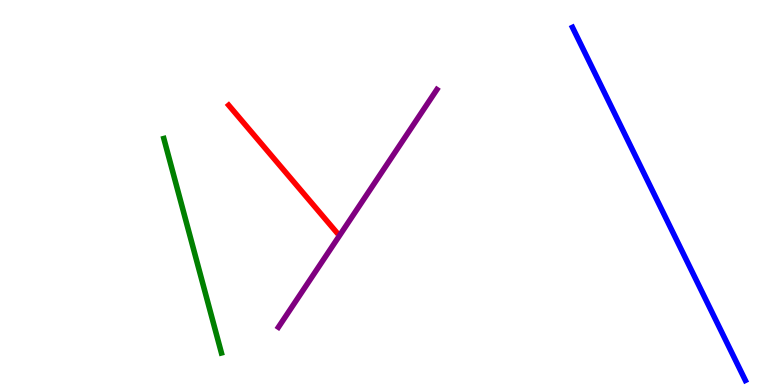[{'lines': ['blue', 'red'], 'intersections': []}, {'lines': ['green', 'red'], 'intersections': []}, {'lines': ['purple', 'red'], 'intersections': []}, {'lines': ['blue', 'green'], 'intersections': []}, {'lines': ['blue', 'purple'], 'intersections': []}, {'lines': ['green', 'purple'], 'intersections': []}]